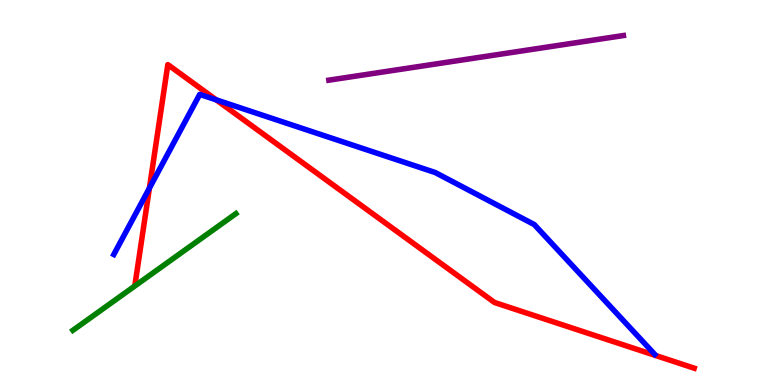[{'lines': ['blue', 'red'], 'intersections': [{'x': 1.93, 'y': 5.11}, {'x': 2.79, 'y': 7.41}]}, {'lines': ['green', 'red'], 'intersections': []}, {'lines': ['purple', 'red'], 'intersections': []}, {'lines': ['blue', 'green'], 'intersections': []}, {'lines': ['blue', 'purple'], 'intersections': []}, {'lines': ['green', 'purple'], 'intersections': []}]